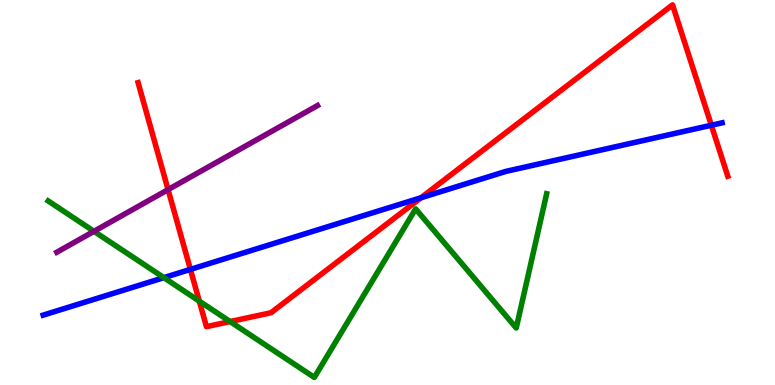[{'lines': ['blue', 'red'], 'intersections': [{'x': 2.46, 'y': 3.0}, {'x': 5.43, 'y': 4.86}, {'x': 9.18, 'y': 6.75}]}, {'lines': ['green', 'red'], 'intersections': [{'x': 2.57, 'y': 2.18}, {'x': 2.97, 'y': 1.65}]}, {'lines': ['purple', 'red'], 'intersections': [{'x': 2.17, 'y': 5.07}]}, {'lines': ['blue', 'green'], 'intersections': [{'x': 2.11, 'y': 2.79}]}, {'lines': ['blue', 'purple'], 'intersections': []}, {'lines': ['green', 'purple'], 'intersections': [{'x': 1.21, 'y': 3.99}]}]